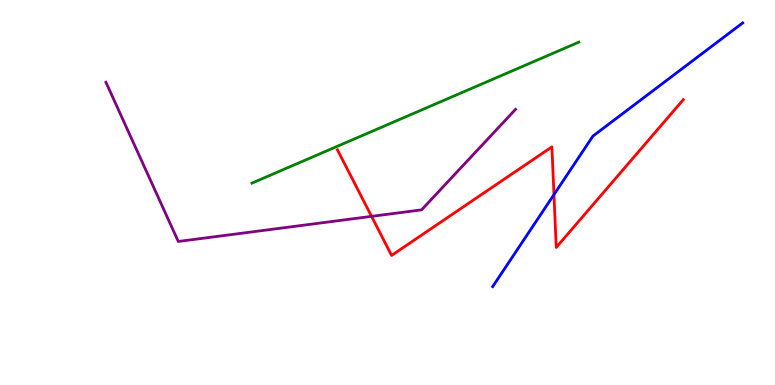[{'lines': ['blue', 'red'], 'intersections': [{'x': 7.15, 'y': 4.95}]}, {'lines': ['green', 'red'], 'intersections': []}, {'lines': ['purple', 'red'], 'intersections': [{'x': 4.79, 'y': 4.38}]}, {'lines': ['blue', 'green'], 'intersections': []}, {'lines': ['blue', 'purple'], 'intersections': []}, {'lines': ['green', 'purple'], 'intersections': []}]